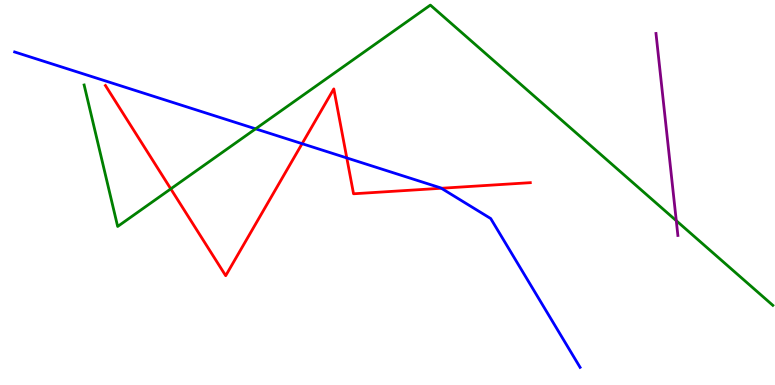[{'lines': ['blue', 'red'], 'intersections': [{'x': 3.9, 'y': 6.27}, {'x': 4.47, 'y': 5.9}, {'x': 5.69, 'y': 5.11}]}, {'lines': ['green', 'red'], 'intersections': [{'x': 2.2, 'y': 5.09}]}, {'lines': ['purple', 'red'], 'intersections': []}, {'lines': ['blue', 'green'], 'intersections': [{'x': 3.3, 'y': 6.65}]}, {'lines': ['blue', 'purple'], 'intersections': []}, {'lines': ['green', 'purple'], 'intersections': [{'x': 8.73, 'y': 4.27}]}]